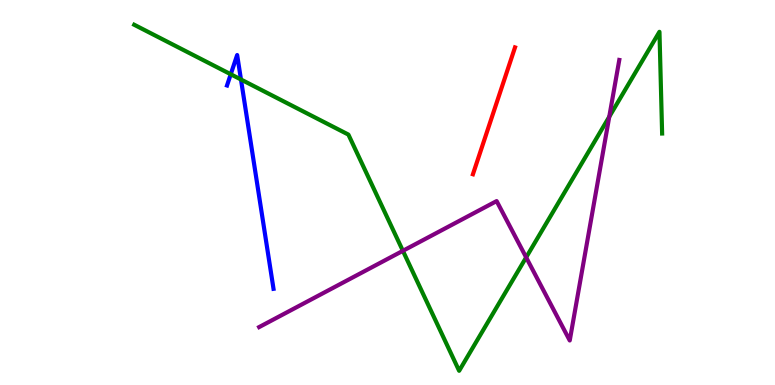[{'lines': ['blue', 'red'], 'intersections': []}, {'lines': ['green', 'red'], 'intersections': []}, {'lines': ['purple', 'red'], 'intersections': []}, {'lines': ['blue', 'green'], 'intersections': [{'x': 2.98, 'y': 8.07}, {'x': 3.11, 'y': 7.94}]}, {'lines': ['blue', 'purple'], 'intersections': []}, {'lines': ['green', 'purple'], 'intersections': [{'x': 5.2, 'y': 3.49}, {'x': 6.79, 'y': 3.31}, {'x': 7.86, 'y': 6.97}]}]